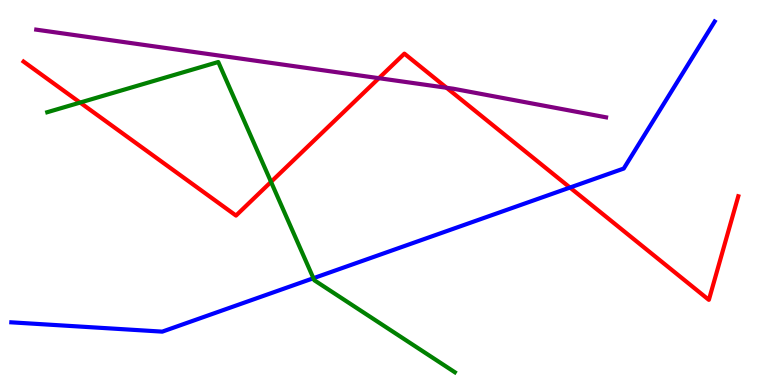[{'lines': ['blue', 'red'], 'intersections': [{'x': 7.35, 'y': 5.13}]}, {'lines': ['green', 'red'], 'intersections': [{'x': 1.03, 'y': 7.34}, {'x': 3.5, 'y': 5.28}]}, {'lines': ['purple', 'red'], 'intersections': [{'x': 4.89, 'y': 7.97}, {'x': 5.76, 'y': 7.72}]}, {'lines': ['blue', 'green'], 'intersections': [{'x': 4.04, 'y': 2.77}]}, {'lines': ['blue', 'purple'], 'intersections': []}, {'lines': ['green', 'purple'], 'intersections': []}]